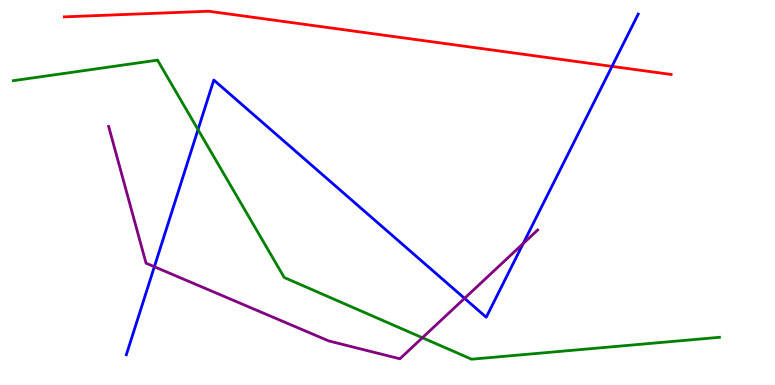[{'lines': ['blue', 'red'], 'intersections': [{'x': 7.9, 'y': 8.28}]}, {'lines': ['green', 'red'], 'intersections': []}, {'lines': ['purple', 'red'], 'intersections': []}, {'lines': ['blue', 'green'], 'intersections': [{'x': 2.56, 'y': 6.63}]}, {'lines': ['blue', 'purple'], 'intersections': [{'x': 1.99, 'y': 3.07}, {'x': 5.99, 'y': 2.25}, {'x': 6.75, 'y': 3.67}]}, {'lines': ['green', 'purple'], 'intersections': [{'x': 5.45, 'y': 1.23}]}]